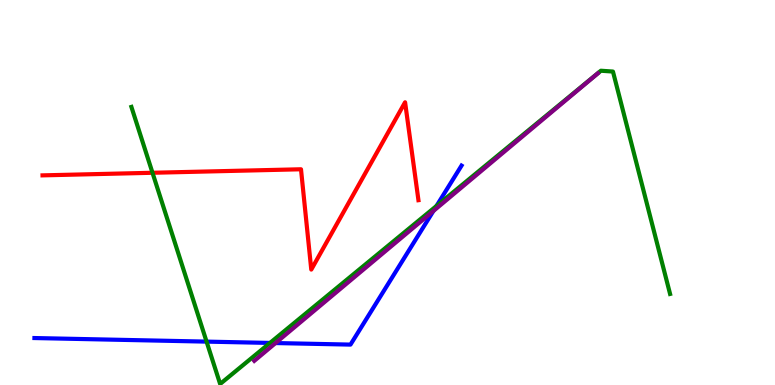[{'lines': ['blue', 'red'], 'intersections': []}, {'lines': ['green', 'red'], 'intersections': [{'x': 1.97, 'y': 5.51}]}, {'lines': ['purple', 'red'], 'intersections': []}, {'lines': ['blue', 'green'], 'intersections': [{'x': 2.67, 'y': 1.13}, {'x': 3.48, 'y': 1.09}, {'x': 5.63, 'y': 4.65}]}, {'lines': ['blue', 'purple'], 'intersections': [{'x': 3.56, 'y': 1.09}, {'x': 5.59, 'y': 4.52}]}, {'lines': ['green', 'purple'], 'intersections': []}]